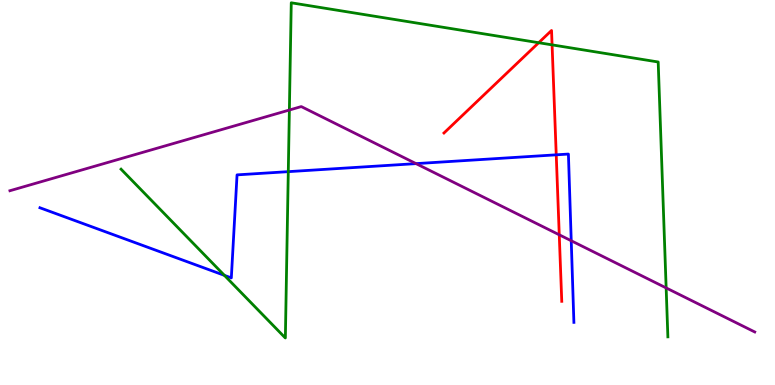[{'lines': ['blue', 'red'], 'intersections': [{'x': 7.18, 'y': 5.98}]}, {'lines': ['green', 'red'], 'intersections': [{'x': 6.95, 'y': 8.89}, {'x': 7.12, 'y': 8.83}]}, {'lines': ['purple', 'red'], 'intersections': [{'x': 7.22, 'y': 3.9}]}, {'lines': ['blue', 'green'], 'intersections': [{'x': 2.9, 'y': 2.85}, {'x': 3.72, 'y': 5.54}]}, {'lines': ['blue', 'purple'], 'intersections': [{'x': 5.37, 'y': 5.75}, {'x': 7.37, 'y': 3.75}]}, {'lines': ['green', 'purple'], 'intersections': [{'x': 3.73, 'y': 7.14}, {'x': 8.6, 'y': 2.52}]}]